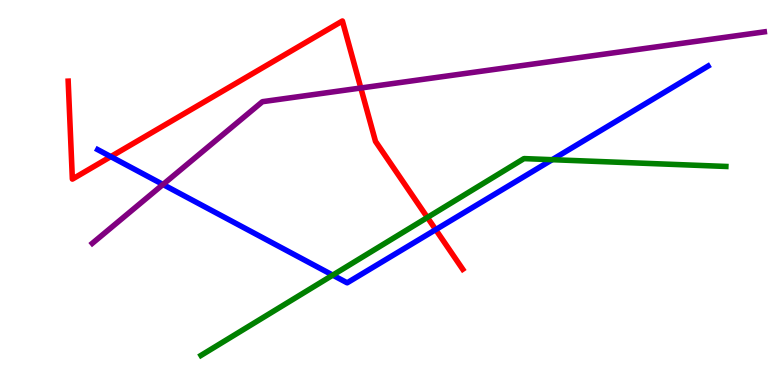[{'lines': ['blue', 'red'], 'intersections': [{'x': 1.43, 'y': 5.93}, {'x': 5.62, 'y': 4.04}]}, {'lines': ['green', 'red'], 'intersections': [{'x': 5.51, 'y': 4.35}]}, {'lines': ['purple', 'red'], 'intersections': [{'x': 4.66, 'y': 7.71}]}, {'lines': ['blue', 'green'], 'intersections': [{'x': 4.29, 'y': 2.85}, {'x': 7.12, 'y': 5.85}]}, {'lines': ['blue', 'purple'], 'intersections': [{'x': 2.1, 'y': 5.21}]}, {'lines': ['green', 'purple'], 'intersections': []}]